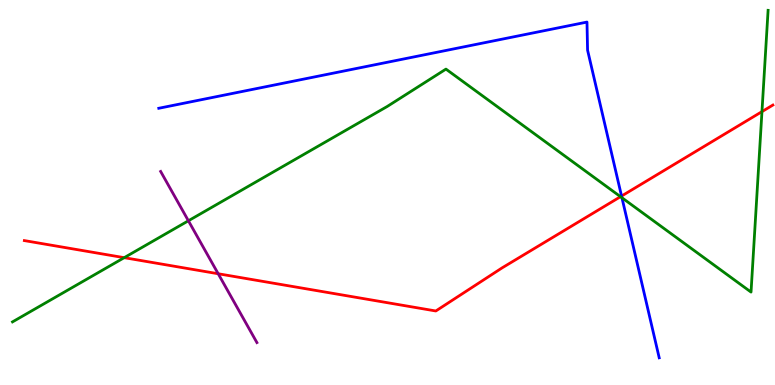[{'lines': ['blue', 'red'], 'intersections': [{'x': 8.02, 'y': 4.91}]}, {'lines': ['green', 'red'], 'intersections': [{'x': 1.6, 'y': 3.31}, {'x': 8.01, 'y': 4.89}, {'x': 9.83, 'y': 7.1}]}, {'lines': ['purple', 'red'], 'intersections': [{'x': 2.82, 'y': 2.89}]}, {'lines': ['blue', 'green'], 'intersections': [{'x': 8.03, 'y': 4.86}]}, {'lines': ['blue', 'purple'], 'intersections': []}, {'lines': ['green', 'purple'], 'intersections': [{'x': 2.43, 'y': 4.27}]}]